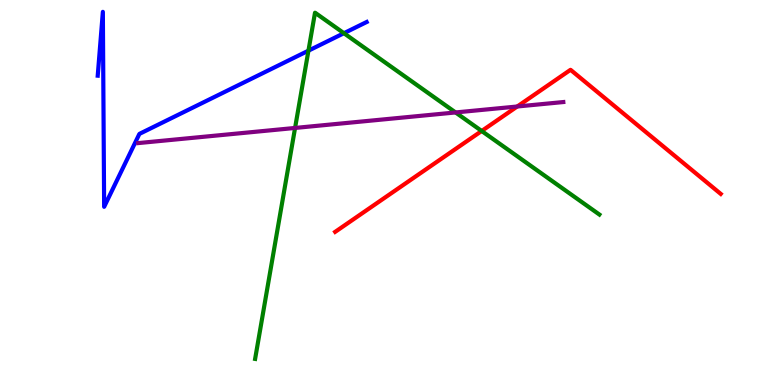[{'lines': ['blue', 'red'], 'intersections': []}, {'lines': ['green', 'red'], 'intersections': [{'x': 6.22, 'y': 6.6}]}, {'lines': ['purple', 'red'], 'intersections': [{'x': 6.67, 'y': 7.23}]}, {'lines': ['blue', 'green'], 'intersections': [{'x': 3.98, 'y': 8.68}, {'x': 4.44, 'y': 9.14}]}, {'lines': ['blue', 'purple'], 'intersections': []}, {'lines': ['green', 'purple'], 'intersections': [{'x': 3.81, 'y': 6.68}, {'x': 5.88, 'y': 7.08}]}]